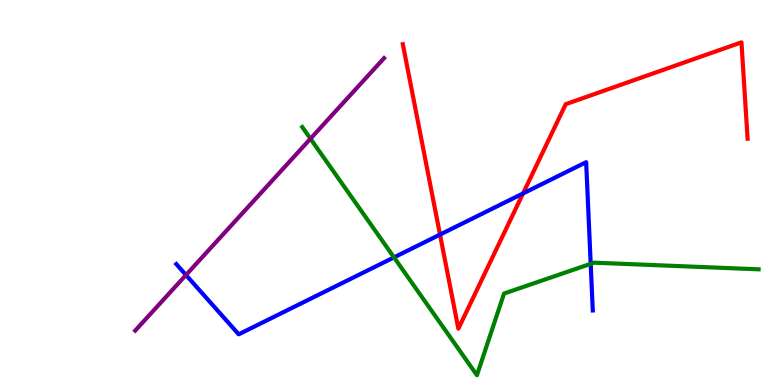[{'lines': ['blue', 'red'], 'intersections': [{'x': 5.68, 'y': 3.91}, {'x': 6.75, 'y': 4.98}]}, {'lines': ['green', 'red'], 'intersections': []}, {'lines': ['purple', 'red'], 'intersections': []}, {'lines': ['blue', 'green'], 'intersections': [{'x': 5.08, 'y': 3.31}, {'x': 7.62, 'y': 3.15}]}, {'lines': ['blue', 'purple'], 'intersections': [{'x': 2.4, 'y': 2.86}]}, {'lines': ['green', 'purple'], 'intersections': [{'x': 4.01, 'y': 6.4}]}]